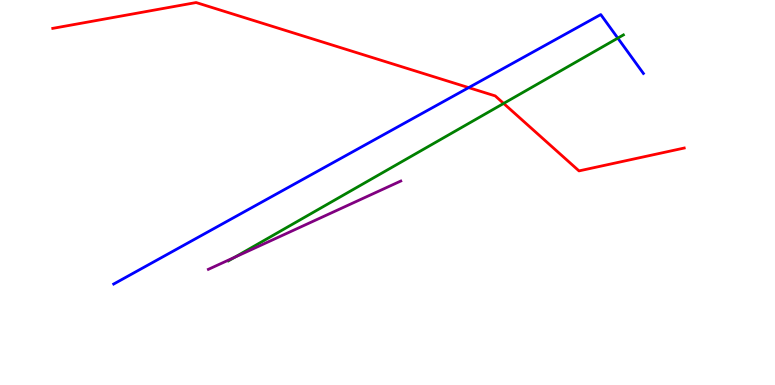[{'lines': ['blue', 'red'], 'intersections': [{'x': 6.05, 'y': 7.72}]}, {'lines': ['green', 'red'], 'intersections': [{'x': 6.5, 'y': 7.31}]}, {'lines': ['purple', 'red'], 'intersections': []}, {'lines': ['blue', 'green'], 'intersections': [{'x': 7.97, 'y': 9.01}]}, {'lines': ['blue', 'purple'], 'intersections': []}, {'lines': ['green', 'purple'], 'intersections': [{'x': 3.03, 'y': 3.32}]}]